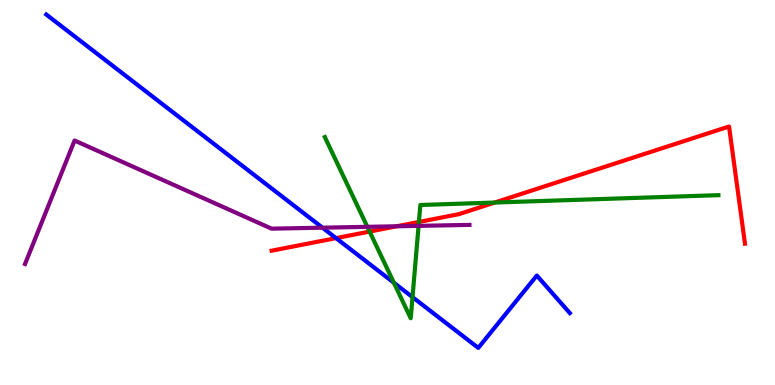[{'lines': ['blue', 'red'], 'intersections': [{'x': 4.34, 'y': 3.81}]}, {'lines': ['green', 'red'], 'intersections': [{'x': 4.77, 'y': 3.99}, {'x': 5.41, 'y': 4.23}, {'x': 6.38, 'y': 4.74}]}, {'lines': ['purple', 'red'], 'intersections': [{'x': 5.12, 'y': 4.12}]}, {'lines': ['blue', 'green'], 'intersections': [{'x': 5.08, 'y': 2.66}, {'x': 5.32, 'y': 2.28}]}, {'lines': ['blue', 'purple'], 'intersections': [{'x': 4.16, 'y': 4.09}]}, {'lines': ['green', 'purple'], 'intersections': [{'x': 4.74, 'y': 4.11}, {'x': 5.4, 'y': 4.13}]}]